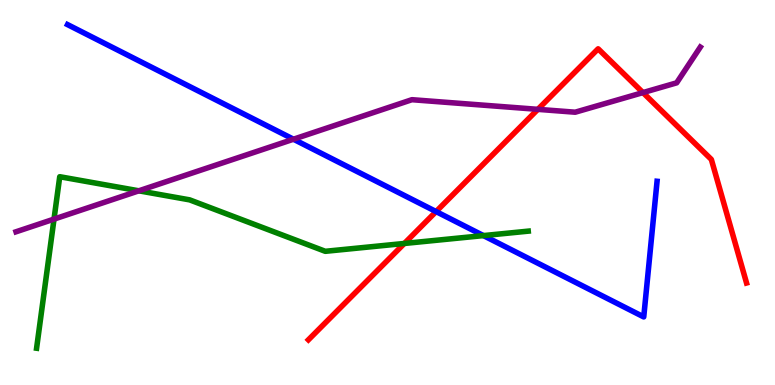[{'lines': ['blue', 'red'], 'intersections': [{'x': 5.63, 'y': 4.5}]}, {'lines': ['green', 'red'], 'intersections': [{'x': 5.22, 'y': 3.68}]}, {'lines': ['purple', 'red'], 'intersections': [{'x': 6.94, 'y': 7.16}, {'x': 8.3, 'y': 7.59}]}, {'lines': ['blue', 'green'], 'intersections': [{'x': 6.24, 'y': 3.88}]}, {'lines': ['blue', 'purple'], 'intersections': [{'x': 3.79, 'y': 6.38}]}, {'lines': ['green', 'purple'], 'intersections': [{'x': 0.697, 'y': 4.31}, {'x': 1.79, 'y': 5.04}]}]